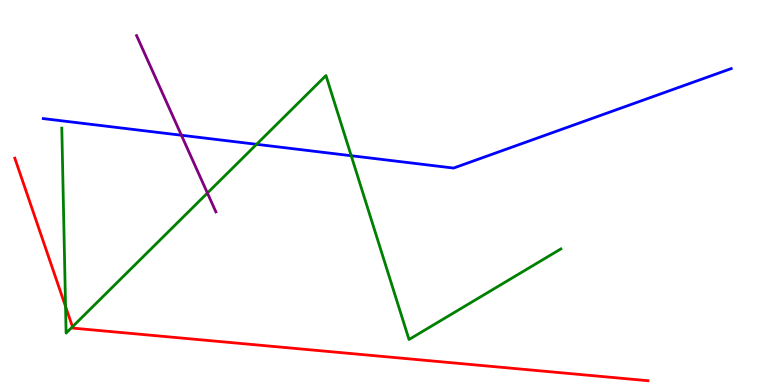[{'lines': ['blue', 'red'], 'intersections': []}, {'lines': ['green', 'red'], 'intersections': [{'x': 0.846, 'y': 2.04}, {'x': 0.935, 'y': 1.51}]}, {'lines': ['purple', 'red'], 'intersections': []}, {'lines': ['blue', 'green'], 'intersections': [{'x': 3.31, 'y': 6.25}, {'x': 4.53, 'y': 5.96}]}, {'lines': ['blue', 'purple'], 'intersections': [{'x': 2.34, 'y': 6.49}]}, {'lines': ['green', 'purple'], 'intersections': [{'x': 2.68, 'y': 4.99}]}]